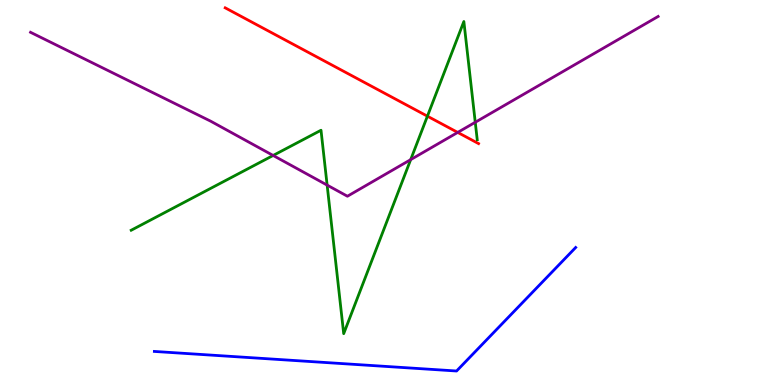[{'lines': ['blue', 'red'], 'intersections': []}, {'lines': ['green', 'red'], 'intersections': [{'x': 5.52, 'y': 6.98}]}, {'lines': ['purple', 'red'], 'intersections': [{'x': 5.91, 'y': 6.56}]}, {'lines': ['blue', 'green'], 'intersections': []}, {'lines': ['blue', 'purple'], 'intersections': []}, {'lines': ['green', 'purple'], 'intersections': [{'x': 3.52, 'y': 5.96}, {'x': 4.22, 'y': 5.19}, {'x': 5.3, 'y': 5.85}, {'x': 6.13, 'y': 6.82}]}]